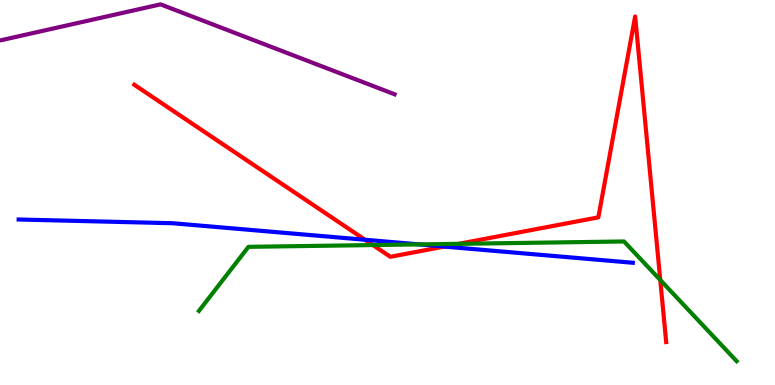[{'lines': ['blue', 'red'], 'intersections': [{'x': 4.71, 'y': 3.77}, {'x': 5.73, 'y': 3.6}]}, {'lines': ['green', 'red'], 'intersections': [{'x': 4.81, 'y': 3.63}, {'x': 5.92, 'y': 3.67}, {'x': 8.52, 'y': 2.73}]}, {'lines': ['purple', 'red'], 'intersections': []}, {'lines': ['blue', 'green'], 'intersections': [{'x': 5.41, 'y': 3.65}]}, {'lines': ['blue', 'purple'], 'intersections': []}, {'lines': ['green', 'purple'], 'intersections': []}]